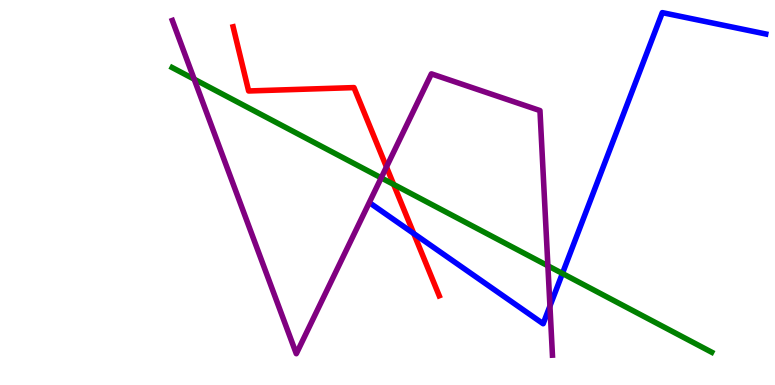[{'lines': ['blue', 'red'], 'intersections': [{'x': 5.34, 'y': 3.93}]}, {'lines': ['green', 'red'], 'intersections': [{'x': 5.08, 'y': 5.21}]}, {'lines': ['purple', 'red'], 'intersections': [{'x': 4.99, 'y': 5.66}]}, {'lines': ['blue', 'green'], 'intersections': [{'x': 7.26, 'y': 2.9}]}, {'lines': ['blue', 'purple'], 'intersections': [{'x': 7.1, 'y': 2.05}]}, {'lines': ['green', 'purple'], 'intersections': [{'x': 2.51, 'y': 7.94}, {'x': 4.92, 'y': 5.38}, {'x': 7.07, 'y': 3.1}]}]